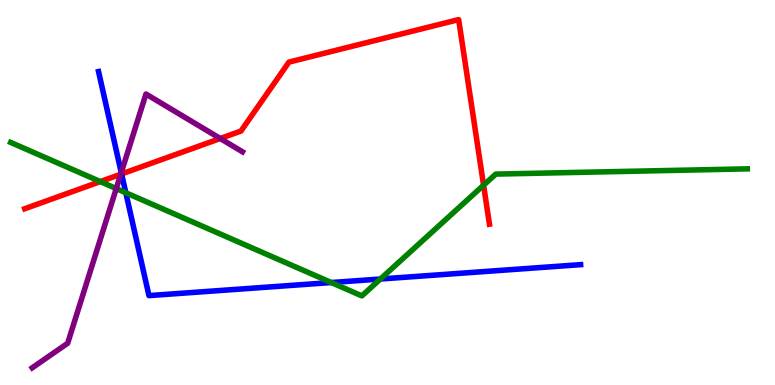[{'lines': ['blue', 'red'], 'intersections': [{'x': 1.57, 'y': 5.48}]}, {'lines': ['green', 'red'], 'intersections': [{'x': 1.29, 'y': 5.28}, {'x': 6.24, 'y': 5.19}]}, {'lines': ['purple', 'red'], 'intersections': [{'x': 1.56, 'y': 5.47}, {'x': 2.84, 'y': 6.4}]}, {'lines': ['blue', 'green'], 'intersections': [{'x': 1.62, 'y': 4.99}, {'x': 4.27, 'y': 2.66}, {'x': 4.91, 'y': 2.75}]}, {'lines': ['blue', 'purple'], 'intersections': [{'x': 1.56, 'y': 5.52}]}, {'lines': ['green', 'purple'], 'intersections': [{'x': 1.5, 'y': 5.1}]}]